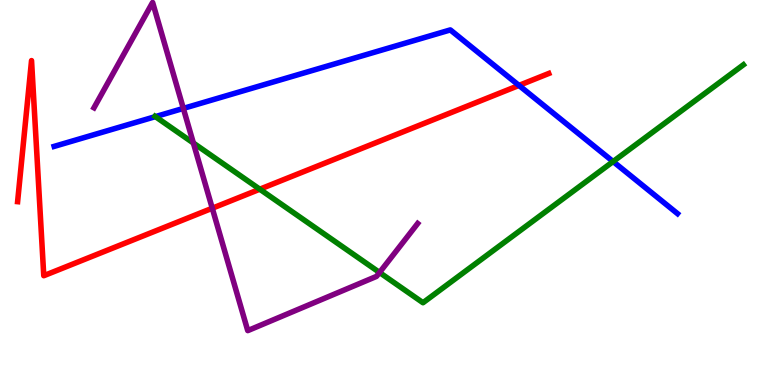[{'lines': ['blue', 'red'], 'intersections': [{'x': 6.7, 'y': 7.78}]}, {'lines': ['green', 'red'], 'intersections': [{'x': 3.35, 'y': 5.09}]}, {'lines': ['purple', 'red'], 'intersections': [{'x': 2.74, 'y': 4.59}]}, {'lines': ['blue', 'green'], 'intersections': [{'x': 2.01, 'y': 6.97}, {'x': 7.91, 'y': 5.8}]}, {'lines': ['blue', 'purple'], 'intersections': [{'x': 2.37, 'y': 7.18}]}, {'lines': ['green', 'purple'], 'intersections': [{'x': 2.5, 'y': 6.28}, {'x': 4.9, 'y': 2.92}]}]